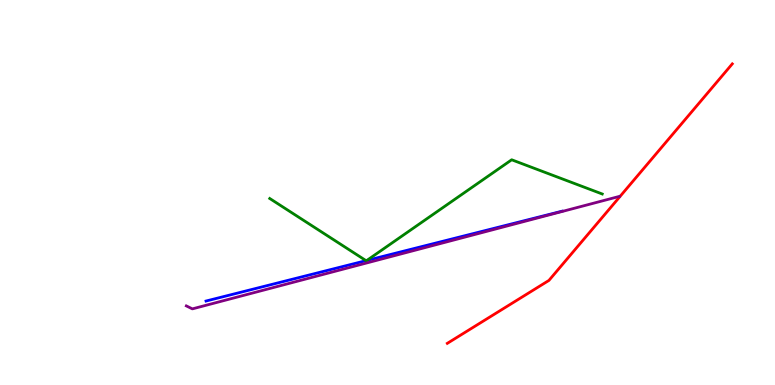[{'lines': ['blue', 'red'], 'intersections': []}, {'lines': ['green', 'red'], 'intersections': []}, {'lines': ['purple', 'red'], 'intersections': []}, {'lines': ['blue', 'green'], 'intersections': [{'x': 4.72, 'y': 3.23}, {'x': 4.73, 'y': 3.24}]}, {'lines': ['blue', 'purple'], 'intersections': []}, {'lines': ['green', 'purple'], 'intersections': []}]